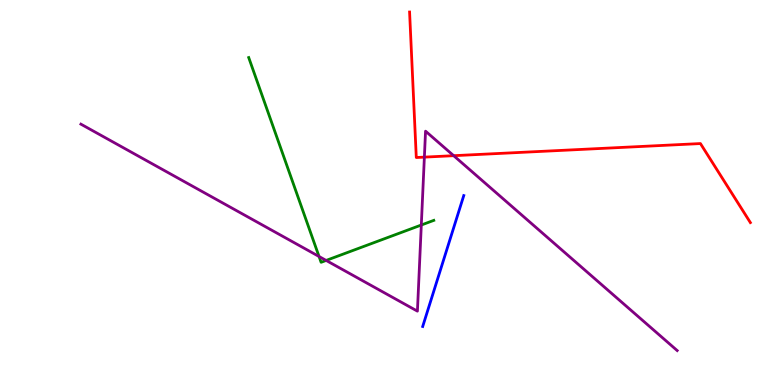[{'lines': ['blue', 'red'], 'intersections': []}, {'lines': ['green', 'red'], 'intersections': []}, {'lines': ['purple', 'red'], 'intersections': [{'x': 5.48, 'y': 5.92}, {'x': 5.85, 'y': 5.96}]}, {'lines': ['blue', 'green'], 'intersections': []}, {'lines': ['blue', 'purple'], 'intersections': []}, {'lines': ['green', 'purple'], 'intersections': [{'x': 4.12, 'y': 3.34}, {'x': 4.21, 'y': 3.24}, {'x': 5.44, 'y': 4.16}]}]